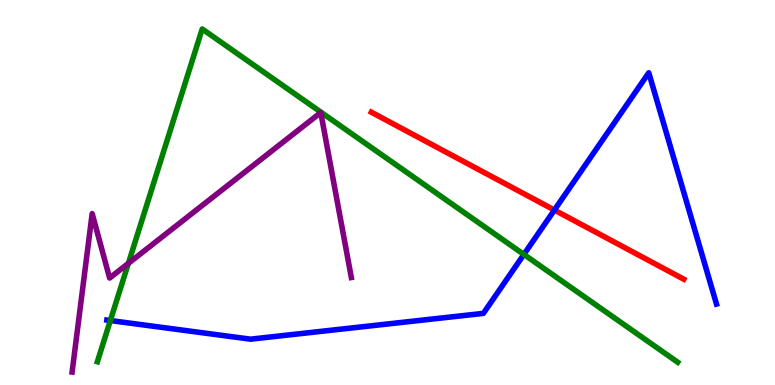[{'lines': ['blue', 'red'], 'intersections': [{'x': 7.15, 'y': 4.54}]}, {'lines': ['green', 'red'], 'intersections': []}, {'lines': ['purple', 'red'], 'intersections': []}, {'lines': ['blue', 'green'], 'intersections': [{'x': 1.42, 'y': 1.67}, {'x': 6.76, 'y': 3.39}]}, {'lines': ['blue', 'purple'], 'intersections': []}, {'lines': ['green', 'purple'], 'intersections': [{'x': 1.66, 'y': 3.16}]}]